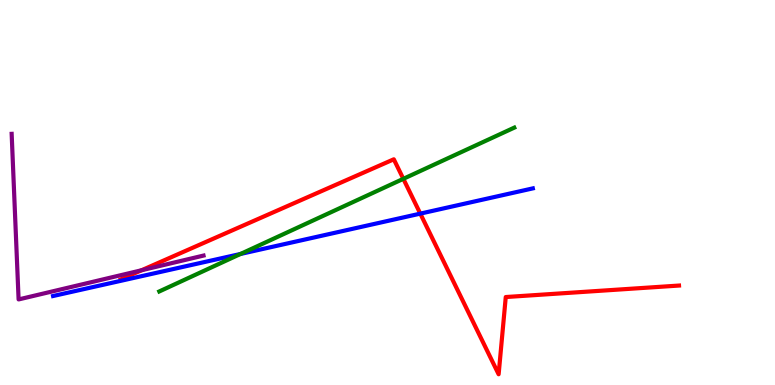[{'lines': ['blue', 'red'], 'intersections': [{'x': 5.42, 'y': 4.45}]}, {'lines': ['green', 'red'], 'intersections': [{'x': 5.2, 'y': 5.36}]}, {'lines': ['purple', 'red'], 'intersections': [{'x': 1.83, 'y': 2.98}]}, {'lines': ['blue', 'green'], 'intersections': [{'x': 3.1, 'y': 3.4}]}, {'lines': ['blue', 'purple'], 'intersections': []}, {'lines': ['green', 'purple'], 'intersections': []}]